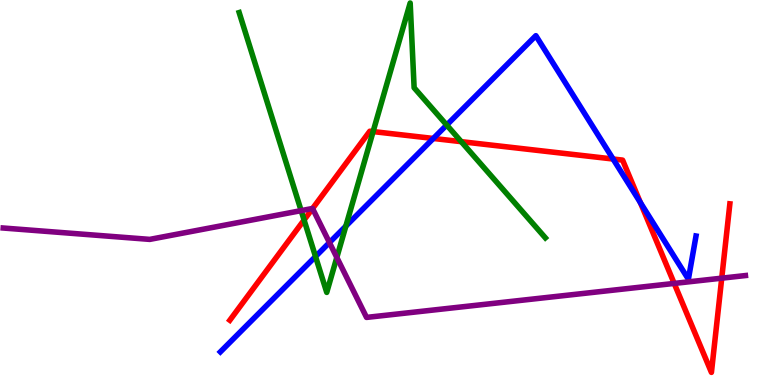[{'lines': ['blue', 'red'], 'intersections': [{'x': 5.59, 'y': 6.4}, {'x': 7.91, 'y': 5.87}, {'x': 8.26, 'y': 4.74}]}, {'lines': ['green', 'red'], 'intersections': [{'x': 3.92, 'y': 4.29}, {'x': 4.81, 'y': 6.58}, {'x': 5.95, 'y': 6.32}]}, {'lines': ['purple', 'red'], 'intersections': [{'x': 4.03, 'y': 4.58}, {'x': 8.7, 'y': 2.64}, {'x': 9.31, 'y': 2.77}]}, {'lines': ['blue', 'green'], 'intersections': [{'x': 4.07, 'y': 3.34}, {'x': 4.46, 'y': 4.13}, {'x': 5.76, 'y': 6.75}]}, {'lines': ['blue', 'purple'], 'intersections': [{'x': 4.25, 'y': 3.7}]}, {'lines': ['green', 'purple'], 'intersections': [{'x': 3.89, 'y': 4.53}, {'x': 4.35, 'y': 3.31}]}]